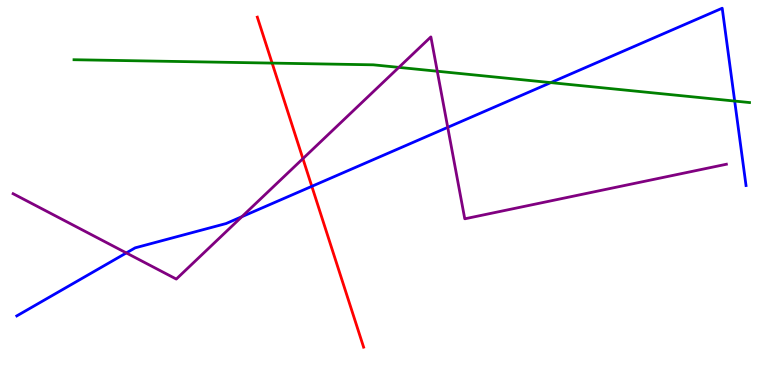[{'lines': ['blue', 'red'], 'intersections': [{'x': 4.02, 'y': 5.16}]}, {'lines': ['green', 'red'], 'intersections': [{'x': 3.51, 'y': 8.36}]}, {'lines': ['purple', 'red'], 'intersections': [{'x': 3.91, 'y': 5.88}]}, {'lines': ['blue', 'green'], 'intersections': [{'x': 7.11, 'y': 7.85}, {'x': 9.48, 'y': 7.38}]}, {'lines': ['blue', 'purple'], 'intersections': [{'x': 1.63, 'y': 3.43}, {'x': 3.12, 'y': 4.37}, {'x': 5.78, 'y': 6.69}]}, {'lines': ['green', 'purple'], 'intersections': [{'x': 5.15, 'y': 8.25}, {'x': 5.64, 'y': 8.15}]}]